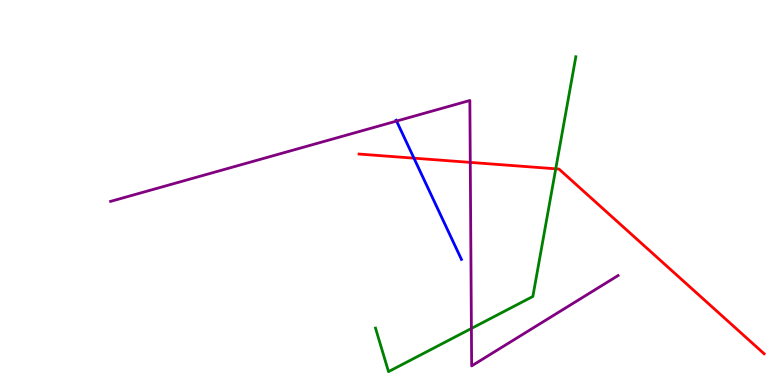[{'lines': ['blue', 'red'], 'intersections': [{'x': 5.34, 'y': 5.89}]}, {'lines': ['green', 'red'], 'intersections': [{'x': 7.17, 'y': 5.62}]}, {'lines': ['purple', 'red'], 'intersections': [{'x': 6.07, 'y': 5.78}]}, {'lines': ['blue', 'green'], 'intersections': []}, {'lines': ['blue', 'purple'], 'intersections': [{'x': 5.12, 'y': 6.86}]}, {'lines': ['green', 'purple'], 'intersections': [{'x': 6.08, 'y': 1.47}]}]